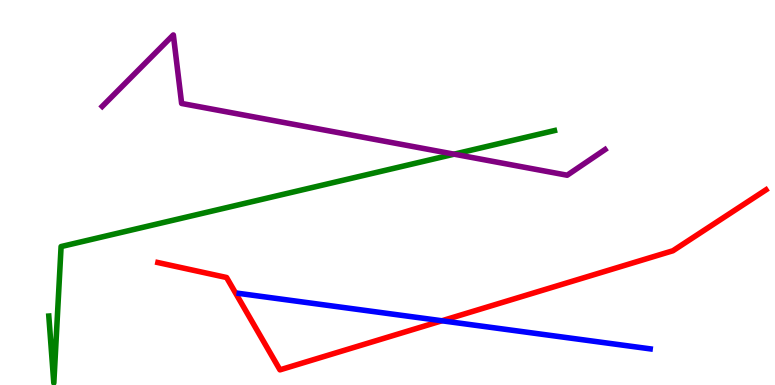[{'lines': ['blue', 'red'], 'intersections': [{'x': 5.7, 'y': 1.67}]}, {'lines': ['green', 'red'], 'intersections': []}, {'lines': ['purple', 'red'], 'intersections': []}, {'lines': ['blue', 'green'], 'intersections': []}, {'lines': ['blue', 'purple'], 'intersections': []}, {'lines': ['green', 'purple'], 'intersections': [{'x': 5.86, 'y': 6.0}]}]